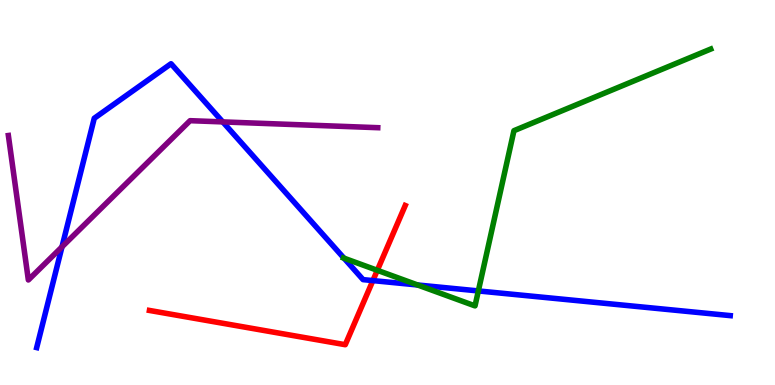[{'lines': ['blue', 'red'], 'intersections': [{'x': 4.81, 'y': 2.71}]}, {'lines': ['green', 'red'], 'intersections': [{'x': 4.87, 'y': 2.98}]}, {'lines': ['purple', 'red'], 'intersections': []}, {'lines': ['blue', 'green'], 'intersections': [{'x': 4.44, 'y': 3.29}, {'x': 5.39, 'y': 2.6}, {'x': 6.17, 'y': 2.44}]}, {'lines': ['blue', 'purple'], 'intersections': [{'x': 0.8, 'y': 3.59}, {'x': 2.87, 'y': 6.83}]}, {'lines': ['green', 'purple'], 'intersections': []}]